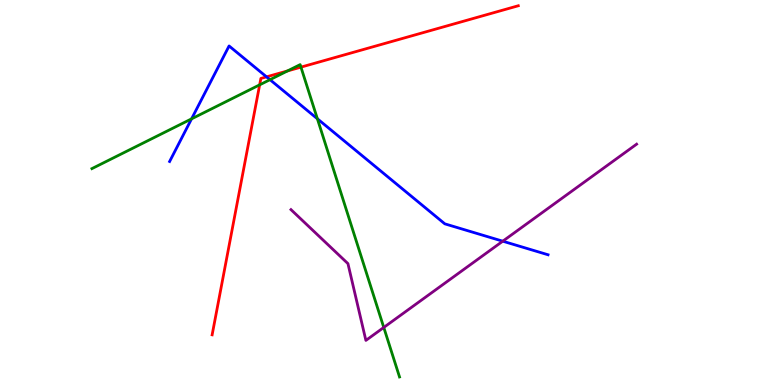[{'lines': ['blue', 'red'], 'intersections': [{'x': 3.44, 'y': 8.0}]}, {'lines': ['green', 'red'], 'intersections': [{'x': 3.35, 'y': 7.8}, {'x': 3.71, 'y': 8.16}, {'x': 3.88, 'y': 8.26}]}, {'lines': ['purple', 'red'], 'intersections': []}, {'lines': ['blue', 'green'], 'intersections': [{'x': 2.47, 'y': 6.91}, {'x': 3.48, 'y': 7.93}, {'x': 4.1, 'y': 6.92}]}, {'lines': ['blue', 'purple'], 'intersections': [{'x': 6.49, 'y': 3.74}]}, {'lines': ['green', 'purple'], 'intersections': [{'x': 4.95, 'y': 1.5}]}]